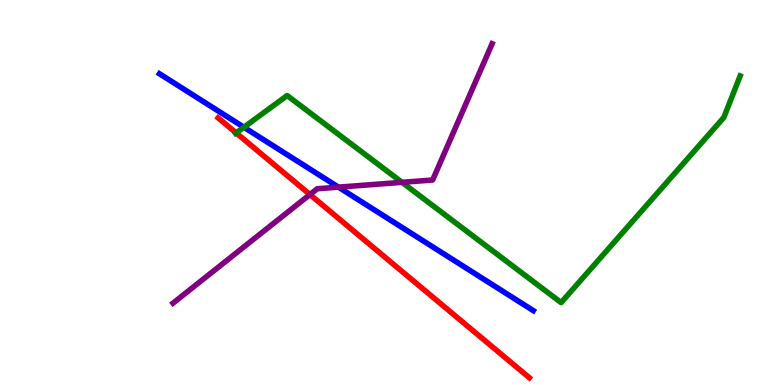[{'lines': ['blue', 'red'], 'intersections': []}, {'lines': ['green', 'red'], 'intersections': [{'x': 3.05, 'y': 6.55}]}, {'lines': ['purple', 'red'], 'intersections': [{'x': 4.0, 'y': 4.95}]}, {'lines': ['blue', 'green'], 'intersections': [{'x': 3.15, 'y': 6.7}]}, {'lines': ['blue', 'purple'], 'intersections': [{'x': 4.37, 'y': 5.14}]}, {'lines': ['green', 'purple'], 'intersections': [{'x': 5.19, 'y': 5.26}]}]